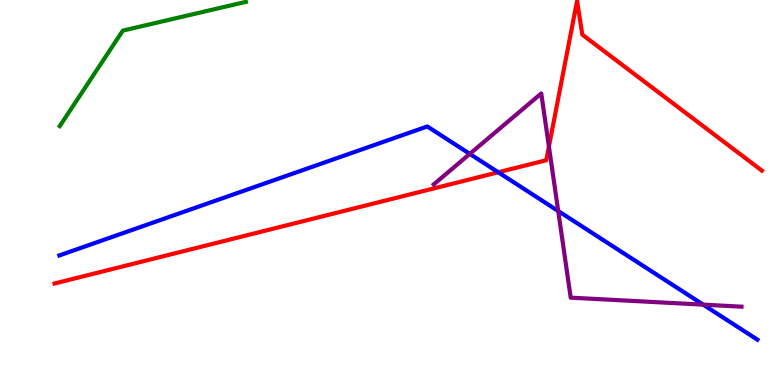[{'lines': ['blue', 'red'], 'intersections': [{'x': 6.43, 'y': 5.53}]}, {'lines': ['green', 'red'], 'intersections': []}, {'lines': ['purple', 'red'], 'intersections': [{'x': 7.08, 'y': 6.19}]}, {'lines': ['blue', 'green'], 'intersections': []}, {'lines': ['blue', 'purple'], 'intersections': [{'x': 6.06, 'y': 6.0}, {'x': 7.2, 'y': 4.52}, {'x': 9.07, 'y': 2.09}]}, {'lines': ['green', 'purple'], 'intersections': []}]